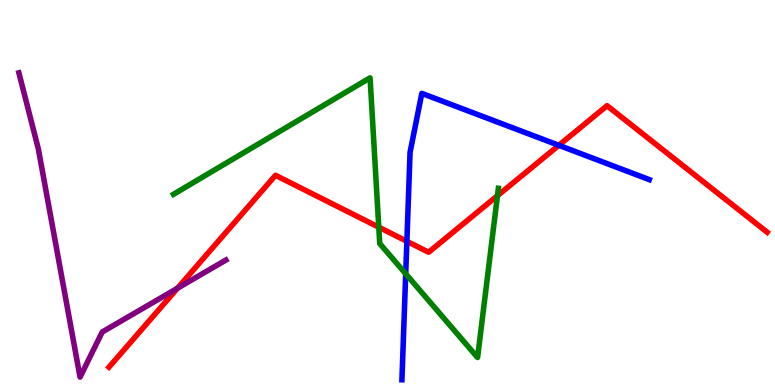[{'lines': ['blue', 'red'], 'intersections': [{'x': 5.25, 'y': 3.73}, {'x': 7.21, 'y': 6.23}]}, {'lines': ['green', 'red'], 'intersections': [{'x': 4.89, 'y': 4.1}, {'x': 6.42, 'y': 4.92}]}, {'lines': ['purple', 'red'], 'intersections': [{'x': 2.29, 'y': 2.51}]}, {'lines': ['blue', 'green'], 'intersections': [{'x': 5.23, 'y': 2.89}]}, {'lines': ['blue', 'purple'], 'intersections': []}, {'lines': ['green', 'purple'], 'intersections': []}]